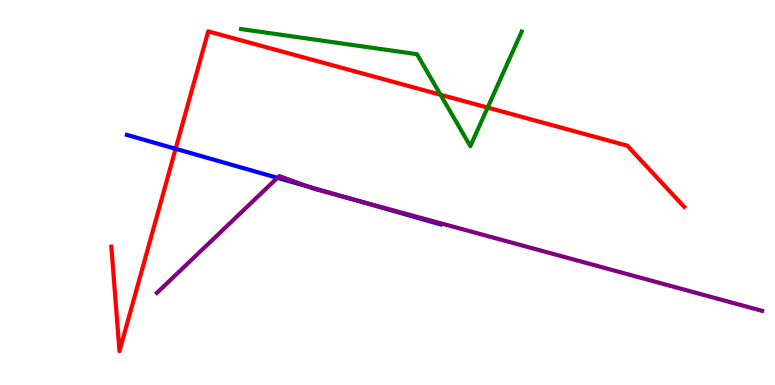[{'lines': ['blue', 'red'], 'intersections': [{'x': 2.27, 'y': 6.14}]}, {'lines': ['green', 'red'], 'intersections': [{'x': 5.68, 'y': 7.54}, {'x': 6.29, 'y': 7.21}]}, {'lines': ['purple', 'red'], 'intersections': []}, {'lines': ['blue', 'green'], 'intersections': []}, {'lines': ['blue', 'purple'], 'intersections': [{'x': 3.58, 'y': 5.38}, {'x': 3.98, 'y': 5.15}, {'x': 4.53, 'y': 4.83}]}, {'lines': ['green', 'purple'], 'intersections': []}]